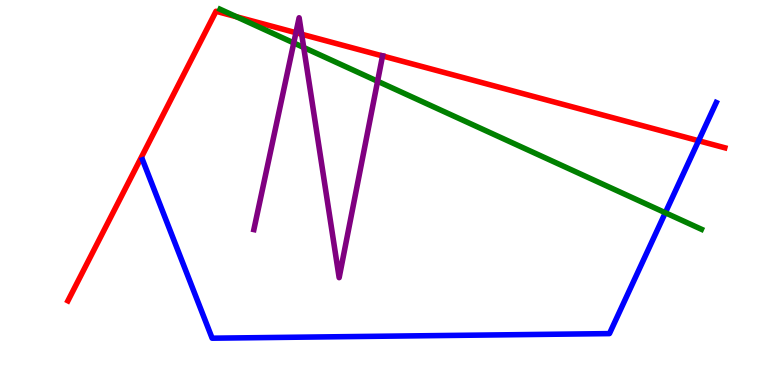[{'lines': ['blue', 'red'], 'intersections': [{'x': 9.01, 'y': 6.34}]}, {'lines': ['green', 'red'], 'intersections': [{'x': 3.05, 'y': 9.57}]}, {'lines': ['purple', 'red'], 'intersections': [{'x': 3.82, 'y': 9.15}, {'x': 3.89, 'y': 9.11}, {'x': 4.94, 'y': 8.55}]}, {'lines': ['blue', 'green'], 'intersections': [{'x': 8.58, 'y': 4.47}]}, {'lines': ['blue', 'purple'], 'intersections': []}, {'lines': ['green', 'purple'], 'intersections': [{'x': 3.79, 'y': 8.88}, {'x': 3.92, 'y': 8.77}, {'x': 4.87, 'y': 7.89}]}]